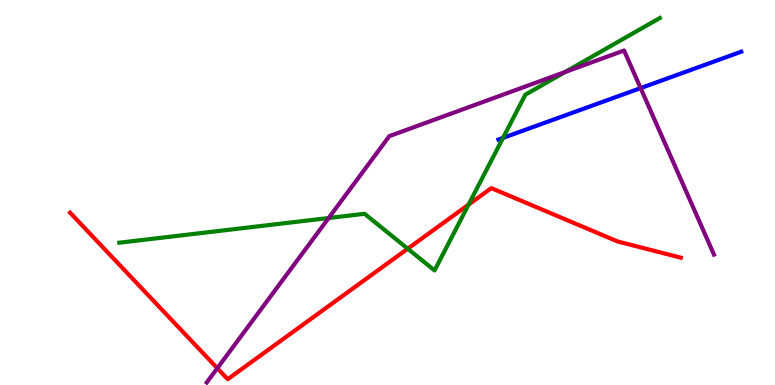[{'lines': ['blue', 'red'], 'intersections': []}, {'lines': ['green', 'red'], 'intersections': [{'x': 5.26, 'y': 3.54}, {'x': 6.05, 'y': 4.69}]}, {'lines': ['purple', 'red'], 'intersections': [{'x': 2.8, 'y': 0.436}]}, {'lines': ['blue', 'green'], 'intersections': [{'x': 6.49, 'y': 6.42}]}, {'lines': ['blue', 'purple'], 'intersections': [{'x': 8.27, 'y': 7.71}]}, {'lines': ['green', 'purple'], 'intersections': [{'x': 4.24, 'y': 4.34}, {'x': 7.29, 'y': 8.13}]}]